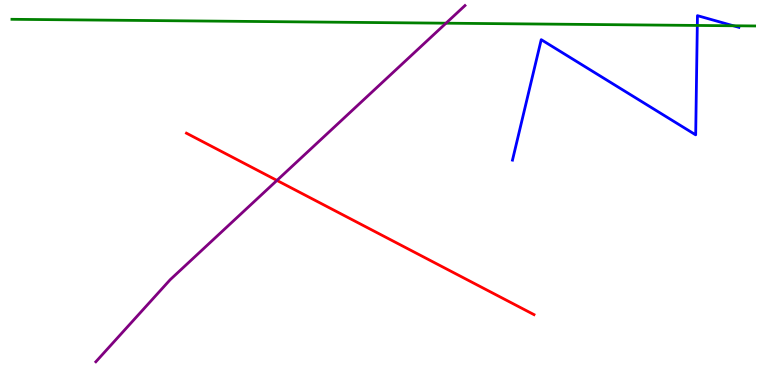[{'lines': ['blue', 'red'], 'intersections': []}, {'lines': ['green', 'red'], 'intersections': []}, {'lines': ['purple', 'red'], 'intersections': [{'x': 3.57, 'y': 5.31}]}, {'lines': ['blue', 'green'], 'intersections': [{'x': 9.0, 'y': 9.34}, {'x': 9.46, 'y': 9.33}]}, {'lines': ['blue', 'purple'], 'intersections': []}, {'lines': ['green', 'purple'], 'intersections': [{'x': 5.76, 'y': 9.4}]}]